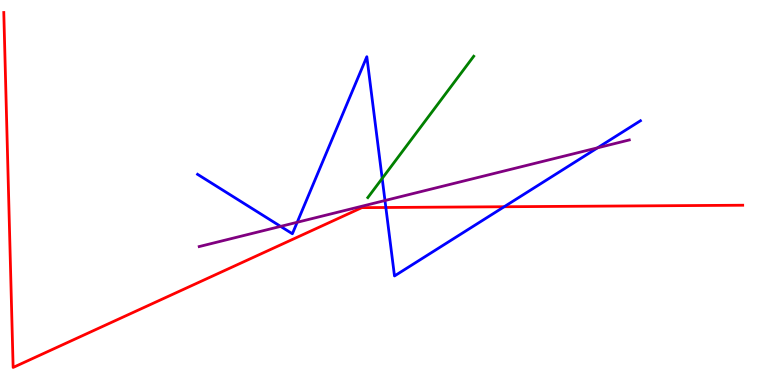[{'lines': ['blue', 'red'], 'intersections': [{'x': 4.98, 'y': 4.61}, {'x': 6.51, 'y': 4.63}]}, {'lines': ['green', 'red'], 'intersections': []}, {'lines': ['purple', 'red'], 'intersections': []}, {'lines': ['blue', 'green'], 'intersections': [{'x': 4.93, 'y': 5.37}]}, {'lines': ['blue', 'purple'], 'intersections': [{'x': 3.62, 'y': 4.12}, {'x': 3.83, 'y': 4.23}, {'x': 4.97, 'y': 4.79}, {'x': 7.71, 'y': 6.16}]}, {'lines': ['green', 'purple'], 'intersections': []}]